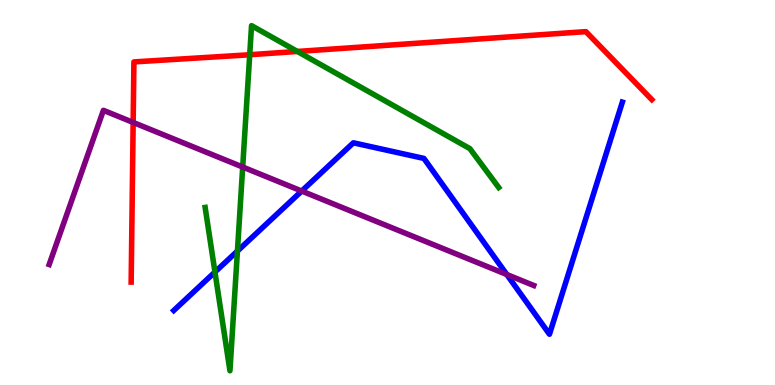[{'lines': ['blue', 'red'], 'intersections': []}, {'lines': ['green', 'red'], 'intersections': [{'x': 3.22, 'y': 8.58}, {'x': 3.84, 'y': 8.66}]}, {'lines': ['purple', 'red'], 'intersections': [{'x': 1.72, 'y': 6.82}]}, {'lines': ['blue', 'green'], 'intersections': [{'x': 2.77, 'y': 2.93}, {'x': 3.06, 'y': 3.48}]}, {'lines': ['blue', 'purple'], 'intersections': [{'x': 3.89, 'y': 5.04}, {'x': 6.54, 'y': 2.87}]}, {'lines': ['green', 'purple'], 'intersections': [{'x': 3.13, 'y': 5.66}]}]